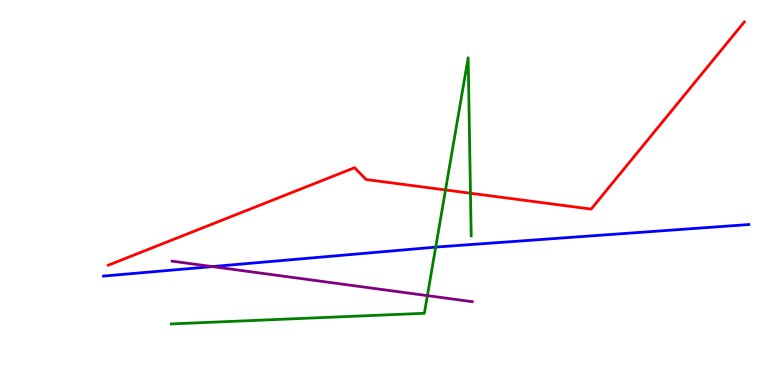[{'lines': ['blue', 'red'], 'intersections': []}, {'lines': ['green', 'red'], 'intersections': [{'x': 5.75, 'y': 5.07}, {'x': 6.07, 'y': 4.98}]}, {'lines': ['purple', 'red'], 'intersections': []}, {'lines': ['blue', 'green'], 'intersections': [{'x': 5.62, 'y': 3.58}]}, {'lines': ['blue', 'purple'], 'intersections': [{'x': 2.74, 'y': 3.08}]}, {'lines': ['green', 'purple'], 'intersections': [{'x': 5.51, 'y': 2.32}]}]